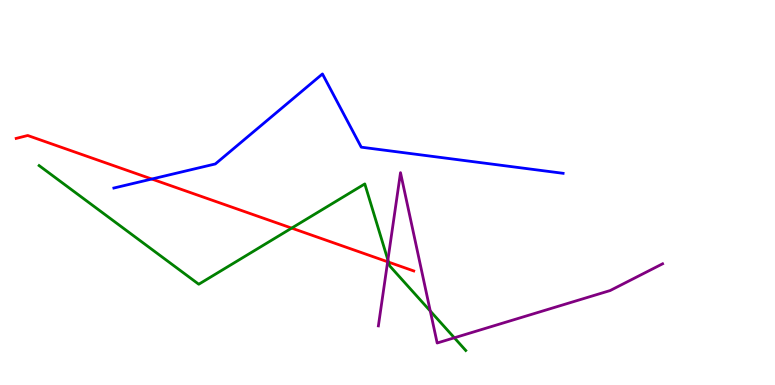[{'lines': ['blue', 'red'], 'intersections': [{'x': 1.96, 'y': 5.35}]}, {'lines': ['green', 'red'], 'intersections': [{'x': 3.76, 'y': 4.08}, {'x': 5.01, 'y': 3.19}]}, {'lines': ['purple', 'red'], 'intersections': [{'x': 5.0, 'y': 3.2}]}, {'lines': ['blue', 'green'], 'intersections': []}, {'lines': ['blue', 'purple'], 'intersections': []}, {'lines': ['green', 'purple'], 'intersections': [{'x': 5.01, 'y': 3.25}, {'x': 5.55, 'y': 1.92}, {'x': 5.86, 'y': 1.23}]}]